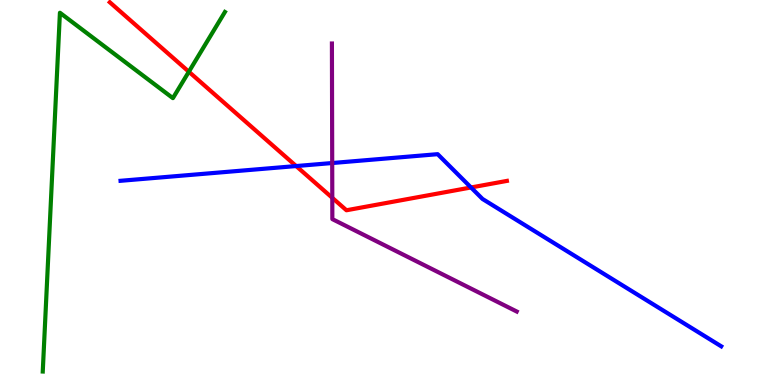[{'lines': ['blue', 'red'], 'intersections': [{'x': 3.82, 'y': 5.69}, {'x': 6.08, 'y': 5.13}]}, {'lines': ['green', 'red'], 'intersections': [{'x': 2.44, 'y': 8.14}]}, {'lines': ['purple', 'red'], 'intersections': [{'x': 4.29, 'y': 4.86}]}, {'lines': ['blue', 'green'], 'intersections': []}, {'lines': ['blue', 'purple'], 'intersections': [{'x': 4.29, 'y': 5.77}]}, {'lines': ['green', 'purple'], 'intersections': []}]